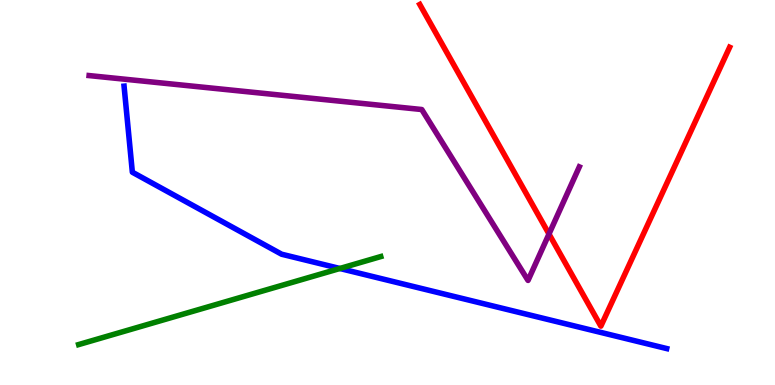[{'lines': ['blue', 'red'], 'intersections': []}, {'lines': ['green', 'red'], 'intersections': []}, {'lines': ['purple', 'red'], 'intersections': [{'x': 7.08, 'y': 3.92}]}, {'lines': ['blue', 'green'], 'intersections': [{'x': 4.39, 'y': 3.03}]}, {'lines': ['blue', 'purple'], 'intersections': []}, {'lines': ['green', 'purple'], 'intersections': []}]